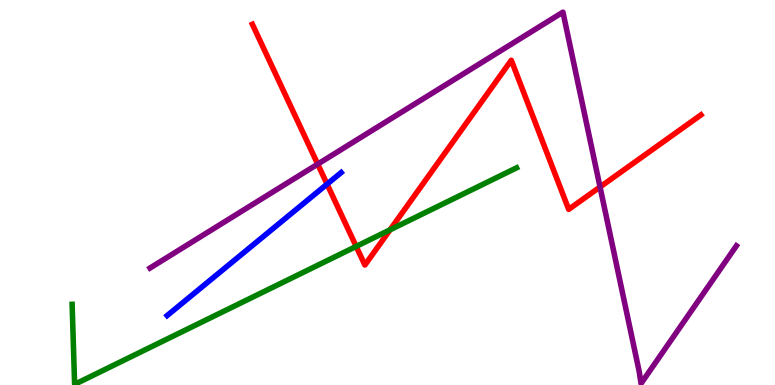[{'lines': ['blue', 'red'], 'intersections': [{'x': 4.22, 'y': 5.22}]}, {'lines': ['green', 'red'], 'intersections': [{'x': 4.6, 'y': 3.6}, {'x': 5.03, 'y': 4.03}]}, {'lines': ['purple', 'red'], 'intersections': [{'x': 4.1, 'y': 5.74}, {'x': 7.74, 'y': 5.14}]}, {'lines': ['blue', 'green'], 'intersections': []}, {'lines': ['blue', 'purple'], 'intersections': []}, {'lines': ['green', 'purple'], 'intersections': []}]